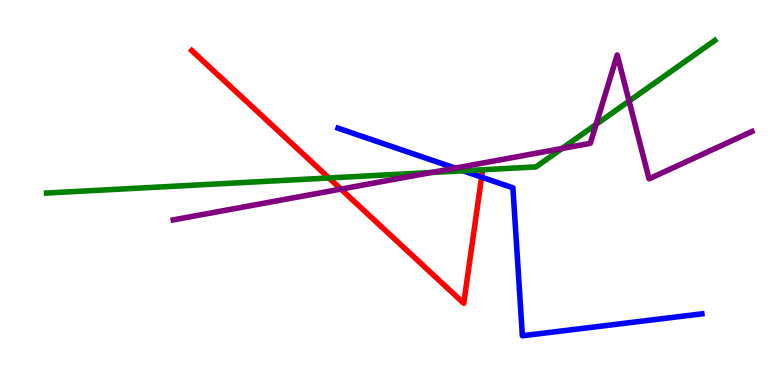[{'lines': ['blue', 'red'], 'intersections': [{'x': 6.21, 'y': 5.4}]}, {'lines': ['green', 'red'], 'intersections': [{'x': 4.24, 'y': 5.38}]}, {'lines': ['purple', 'red'], 'intersections': [{'x': 4.4, 'y': 5.09}]}, {'lines': ['blue', 'green'], 'intersections': [{'x': 5.97, 'y': 5.56}]}, {'lines': ['blue', 'purple'], 'intersections': [{'x': 5.87, 'y': 5.63}]}, {'lines': ['green', 'purple'], 'intersections': [{'x': 5.56, 'y': 5.52}, {'x': 7.25, 'y': 6.14}, {'x': 7.69, 'y': 6.77}, {'x': 8.12, 'y': 7.37}]}]